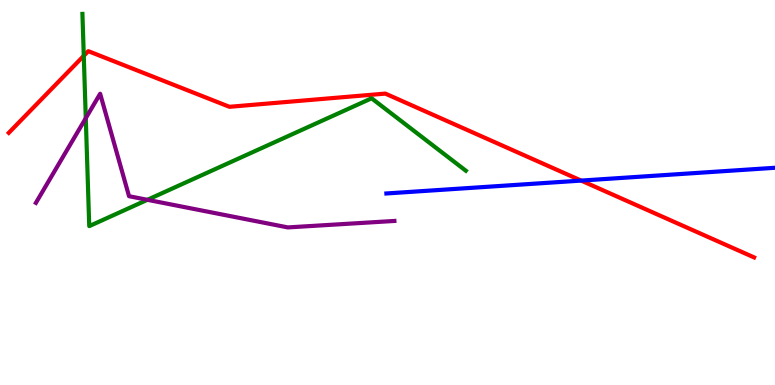[{'lines': ['blue', 'red'], 'intersections': [{'x': 7.5, 'y': 5.31}]}, {'lines': ['green', 'red'], 'intersections': [{'x': 1.08, 'y': 8.55}]}, {'lines': ['purple', 'red'], 'intersections': []}, {'lines': ['blue', 'green'], 'intersections': []}, {'lines': ['blue', 'purple'], 'intersections': []}, {'lines': ['green', 'purple'], 'intersections': [{'x': 1.11, 'y': 6.93}, {'x': 1.9, 'y': 4.81}]}]